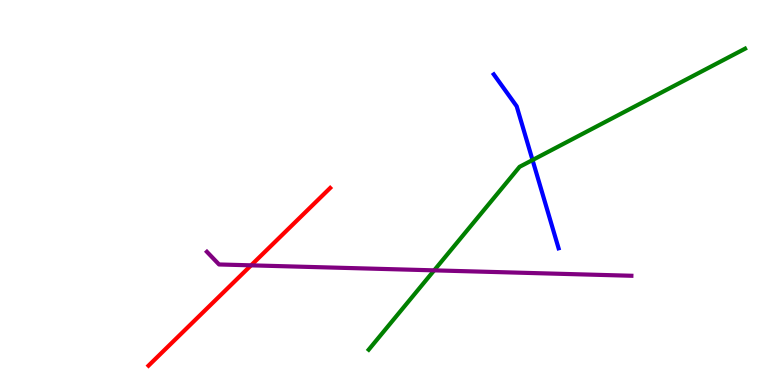[{'lines': ['blue', 'red'], 'intersections': []}, {'lines': ['green', 'red'], 'intersections': []}, {'lines': ['purple', 'red'], 'intersections': [{'x': 3.24, 'y': 3.11}]}, {'lines': ['blue', 'green'], 'intersections': [{'x': 6.87, 'y': 5.84}]}, {'lines': ['blue', 'purple'], 'intersections': []}, {'lines': ['green', 'purple'], 'intersections': [{'x': 5.6, 'y': 2.98}]}]